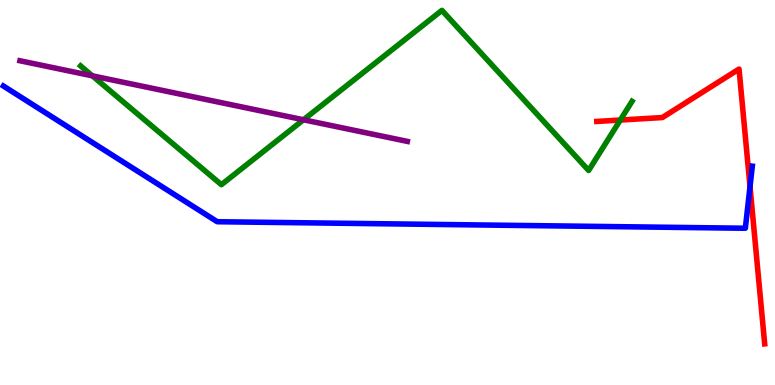[{'lines': ['blue', 'red'], 'intersections': [{'x': 9.68, 'y': 5.15}]}, {'lines': ['green', 'red'], 'intersections': [{'x': 8.0, 'y': 6.88}]}, {'lines': ['purple', 'red'], 'intersections': []}, {'lines': ['blue', 'green'], 'intersections': []}, {'lines': ['blue', 'purple'], 'intersections': []}, {'lines': ['green', 'purple'], 'intersections': [{'x': 1.19, 'y': 8.03}, {'x': 3.92, 'y': 6.89}]}]